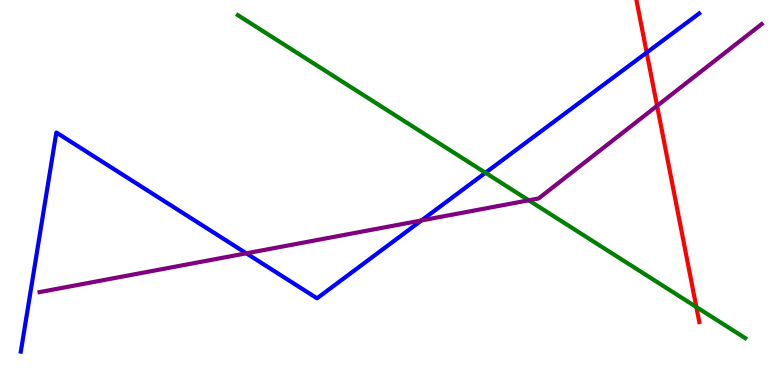[{'lines': ['blue', 'red'], 'intersections': [{'x': 8.34, 'y': 8.63}]}, {'lines': ['green', 'red'], 'intersections': [{'x': 8.99, 'y': 2.03}]}, {'lines': ['purple', 'red'], 'intersections': [{'x': 8.48, 'y': 7.25}]}, {'lines': ['blue', 'green'], 'intersections': [{'x': 6.26, 'y': 5.51}]}, {'lines': ['blue', 'purple'], 'intersections': [{'x': 3.18, 'y': 3.42}, {'x': 5.44, 'y': 4.27}]}, {'lines': ['green', 'purple'], 'intersections': [{'x': 6.82, 'y': 4.8}]}]